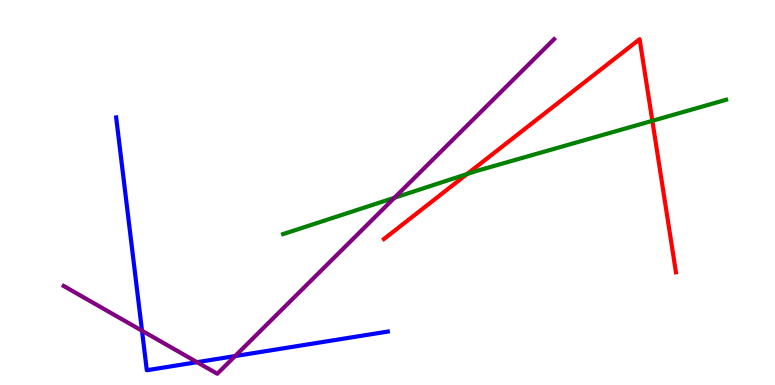[{'lines': ['blue', 'red'], 'intersections': []}, {'lines': ['green', 'red'], 'intersections': [{'x': 6.03, 'y': 5.48}, {'x': 8.42, 'y': 6.86}]}, {'lines': ['purple', 'red'], 'intersections': []}, {'lines': ['blue', 'green'], 'intersections': []}, {'lines': ['blue', 'purple'], 'intersections': [{'x': 1.83, 'y': 1.41}, {'x': 2.54, 'y': 0.593}, {'x': 3.03, 'y': 0.751}]}, {'lines': ['green', 'purple'], 'intersections': [{'x': 5.09, 'y': 4.86}]}]